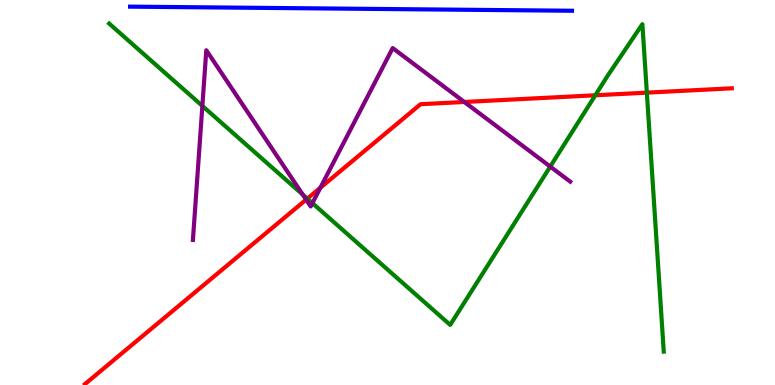[{'lines': ['blue', 'red'], 'intersections': []}, {'lines': ['green', 'red'], 'intersections': [{'x': 3.97, 'y': 4.84}, {'x': 7.68, 'y': 7.53}, {'x': 8.35, 'y': 7.59}]}, {'lines': ['purple', 'red'], 'intersections': [{'x': 3.95, 'y': 4.81}, {'x': 4.13, 'y': 5.12}, {'x': 5.99, 'y': 7.35}]}, {'lines': ['blue', 'green'], 'intersections': []}, {'lines': ['blue', 'purple'], 'intersections': []}, {'lines': ['green', 'purple'], 'intersections': [{'x': 2.61, 'y': 7.25}, {'x': 3.91, 'y': 4.94}, {'x': 4.03, 'y': 4.72}, {'x': 7.1, 'y': 5.67}]}]